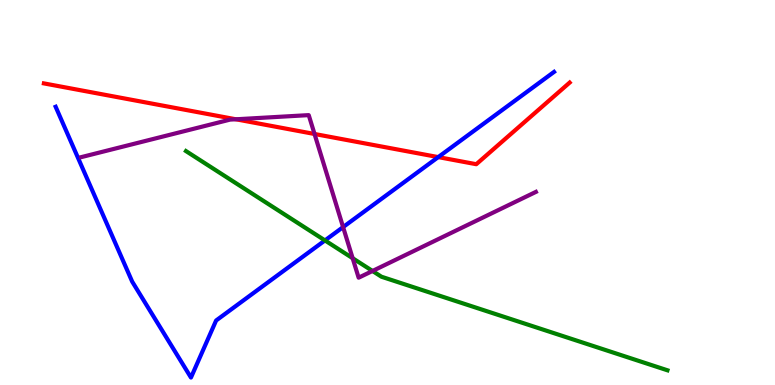[{'lines': ['blue', 'red'], 'intersections': [{'x': 5.65, 'y': 5.92}]}, {'lines': ['green', 'red'], 'intersections': []}, {'lines': ['purple', 'red'], 'intersections': [{'x': 3.04, 'y': 6.9}, {'x': 4.06, 'y': 6.52}]}, {'lines': ['blue', 'green'], 'intersections': [{'x': 4.19, 'y': 3.76}]}, {'lines': ['blue', 'purple'], 'intersections': [{'x': 4.43, 'y': 4.1}]}, {'lines': ['green', 'purple'], 'intersections': [{'x': 4.55, 'y': 3.29}, {'x': 4.81, 'y': 2.96}]}]